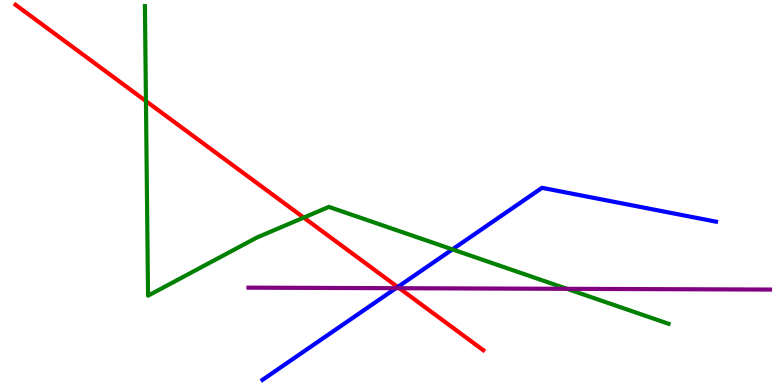[{'lines': ['blue', 'red'], 'intersections': [{'x': 5.13, 'y': 2.55}]}, {'lines': ['green', 'red'], 'intersections': [{'x': 1.88, 'y': 7.37}, {'x': 3.92, 'y': 4.35}]}, {'lines': ['purple', 'red'], 'intersections': [{'x': 5.15, 'y': 2.51}]}, {'lines': ['blue', 'green'], 'intersections': [{'x': 5.84, 'y': 3.52}]}, {'lines': ['blue', 'purple'], 'intersections': [{'x': 5.11, 'y': 2.51}]}, {'lines': ['green', 'purple'], 'intersections': [{'x': 7.32, 'y': 2.5}]}]